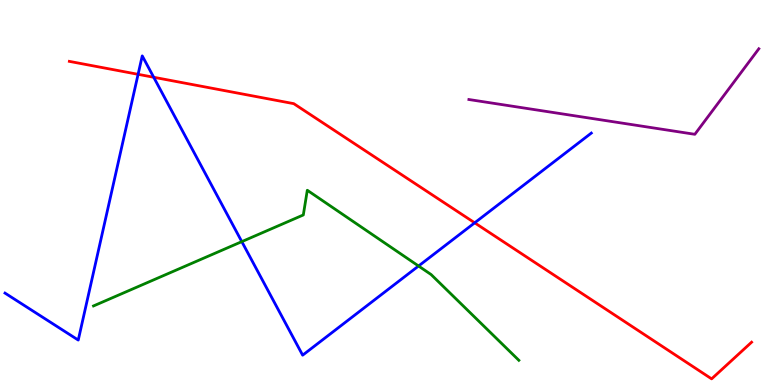[{'lines': ['blue', 'red'], 'intersections': [{'x': 1.78, 'y': 8.07}, {'x': 1.98, 'y': 7.99}, {'x': 6.13, 'y': 4.21}]}, {'lines': ['green', 'red'], 'intersections': []}, {'lines': ['purple', 'red'], 'intersections': []}, {'lines': ['blue', 'green'], 'intersections': [{'x': 3.12, 'y': 3.72}, {'x': 5.4, 'y': 3.09}]}, {'lines': ['blue', 'purple'], 'intersections': []}, {'lines': ['green', 'purple'], 'intersections': []}]